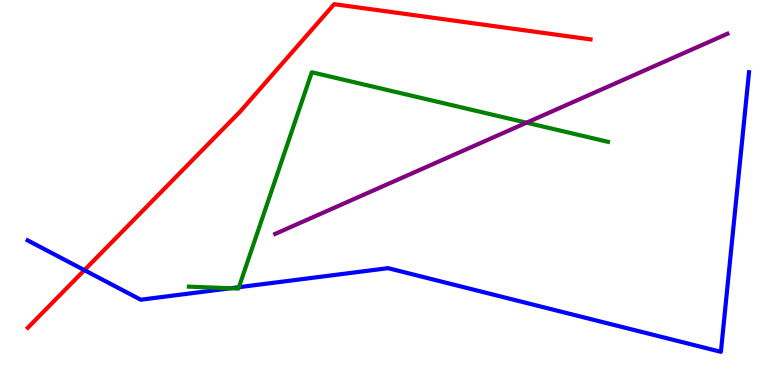[{'lines': ['blue', 'red'], 'intersections': [{'x': 1.09, 'y': 2.98}]}, {'lines': ['green', 'red'], 'intersections': []}, {'lines': ['purple', 'red'], 'intersections': []}, {'lines': ['blue', 'green'], 'intersections': [{'x': 2.97, 'y': 2.51}, {'x': 3.08, 'y': 2.54}]}, {'lines': ['blue', 'purple'], 'intersections': []}, {'lines': ['green', 'purple'], 'intersections': [{'x': 6.79, 'y': 6.81}]}]